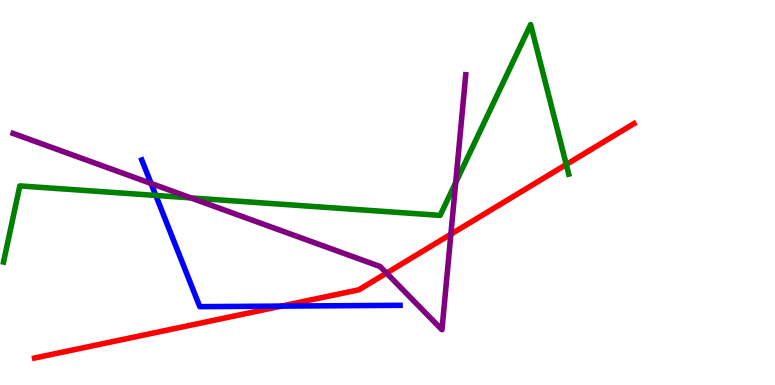[{'lines': ['blue', 'red'], 'intersections': [{'x': 3.63, 'y': 2.05}]}, {'lines': ['green', 'red'], 'intersections': [{'x': 7.31, 'y': 5.73}]}, {'lines': ['purple', 'red'], 'intersections': [{'x': 4.99, 'y': 2.91}, {'x': 5.82, 'y': 3.92}]}, {'lines': ['blue', 'green'], 'intersections': [{'x': 2.01, 'y': 4.92}]}, {'lines': ['blue', 'purple'], 'intersections': [{'x': 1.95, 'y': 5.24}]}, {'lines': ['green', 'purple'], 'intersections': [{'x': 2.46, 'y': 4.86}, {'x': 5.88, 'y': 5.26}]}]